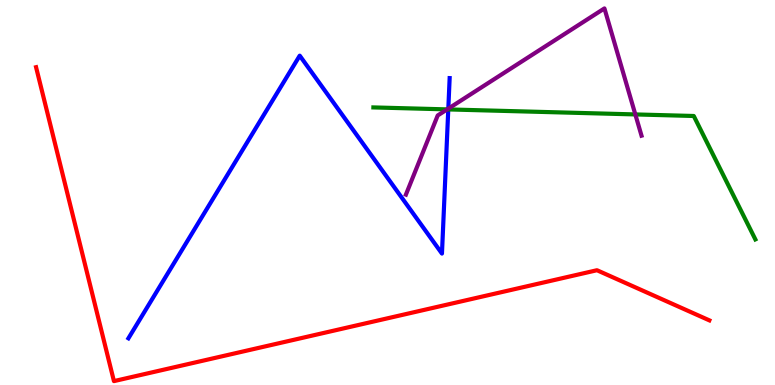[{'lines': ['blue', 'red'], 'intersections': []}, {'lines': ['green', 'red'], 'intersections': []}, {'lines': ['purple', 'red'], 'intersections': []}, {'lines': ['blue', 'green'], 'intersections': [{'x': 5.78, 'y': 7.16}]}, {'lines': ['blue', 'purple'], 'intersections': [{'x': 5.78, 'y': 7.18}]}, {'lines': ['green', 'purple'], 'intersections': [{'x': 5.77, 'y': 7.16}, {'x': 8.2, 'y': 7.03}]}]